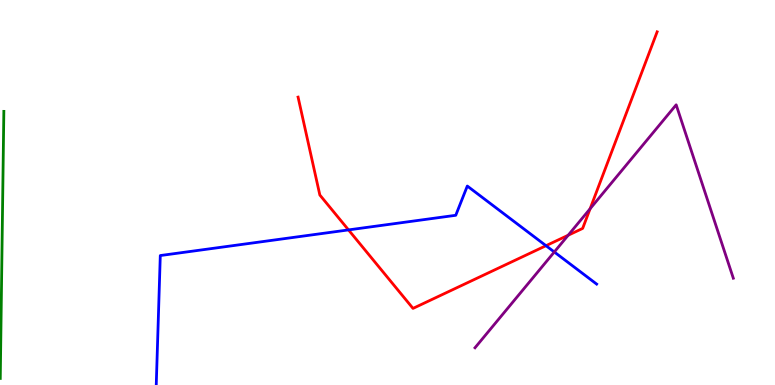[{'lines': ['blue', 'red'], 'intersections': [{'x': 4.5, 'y': 4.03}, {'x': 7.05, 'y': 3.62}]}, {'lines': ['green', 'red'], 'intersections': []}, {'lines': ['purple', 'red'], 'intersections': [{'x': 7.33, 'y': 3.89}, {'x': 7.61, 'y': 4.58}]}, {'lines': ['blue', 'green'], 'intersections': []}, {'lines': ['blue', 'purple'], 'intersections': [{'x': 7.15, 'y': 3.45}]}, {'lines': ['green', 'purple'], 'intersections': []}]